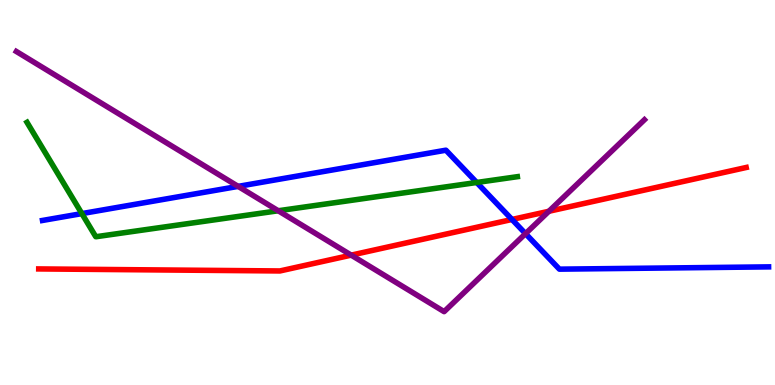[{'lines': ['blue', 'red'], 'intersections': [{'x': 6.61, 'y': 4.3}]}, {'lines': ['green', 'red'], 'intersections': []}, {'lines': ['purple', 'red'], 'intersections': [{'x': 4.53, 'y': 3.37}, {'x': 7.08, 'y': 4.51}]}, {'lines': ['blue', 'green'], 'intersections': [{'x': 1.06, 'y': 4.45}, {'x': 6.15, 'y': 5.26}]}, {'lines': ['blue', 'purple'], 'intersections': [{'x': 3.07, 'y': 5.16}, {'x': 6.78, 'y': 3.93}]}, {'lines': ['green', 'purple'], 'intersections': [{'x': 3.59, 'y': 4.53}]}]